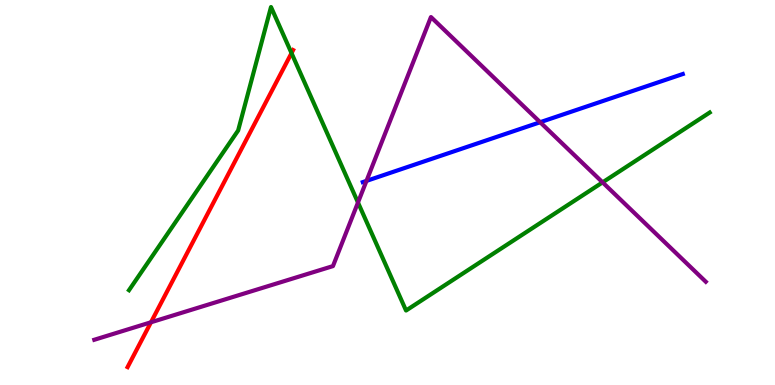[{'lines': ['blue', 'red'], 'intersections': []}, {'lines': ['green', 'red'], 'intersections': [{'x': 3.76, 'y': 8.62}]}, {'lines': ['purple', 'red'], 'intersections': [{'x': 1.95, 'y': 1.63}]}, {'lines': ['blue', 'green'], 'intersections': []}, {'lines': ['blue', 'purple'], 'intersections': [{'x': 4.73, 'y': 5.3}, {'x': 6.97, 'y': 6.83}]}, {'lines': ['green', 'purple'], 'intersections': [{'x': 4.62, 'y': 4.74}, {'x': 7.78, 'y': 5.26}]}]